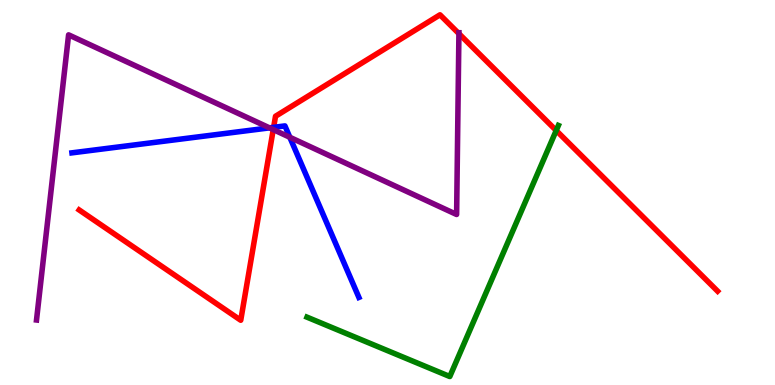[{'lines': ['blue', 'red'], 'intersections': [{'x': 3.53, 'y': 6.69}]}, {'lines': ['green', 'red'], 'intersections': [{'x': 7.18, 'y': 6.61}]}, {'lines': ['purple', 'red'], 'intersections': [{'x': 3.53, 'y': 6.63}, {'x': 5.92, 'y': 9.13}]}, {'lines': ['blue', 'green'], 'intersections': []}, {'lines': ['blue', 'purple'], 'intersections': [{'x': 3.48, 'y': 6.68}, {'x': 3.74, 'y': 6.43}]}, {'lines': ['green', 'purple'], 'intersections': []}]